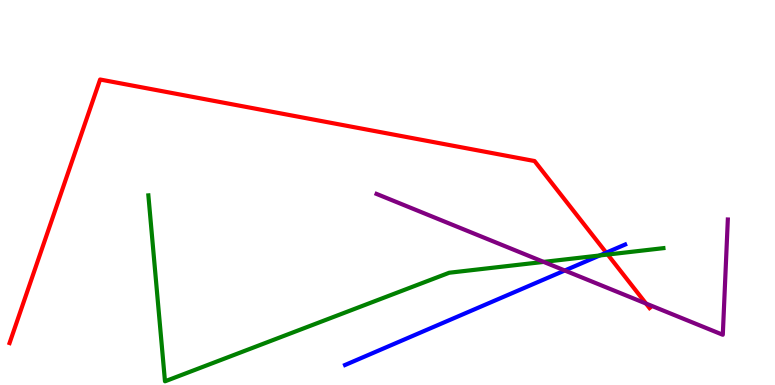[{'lines': ['blue', 'red'], 'intersections': [{'x': 7.82, 'y': 3.44}]}, {'lines': ['green', 'red'], 'intersections': [{'x': 7.84, 'y': 3.39}]}, {'lines': ['purple', 'red'], 'intersections': [{'x': 8.34, 'y': 2.12}]}, {'lines': ['blue', 'green'], 'intersections': [{'x': 7.74, 'y': 3.36}]}, {'lines': ['blue', 'purple'], 'intersections': [{'x': 7.29, 'y': 2.97}]}, {'lines': ['green', 'purple'], 'intersections': [{'x': 7.01, 'y': 3.2}]}]